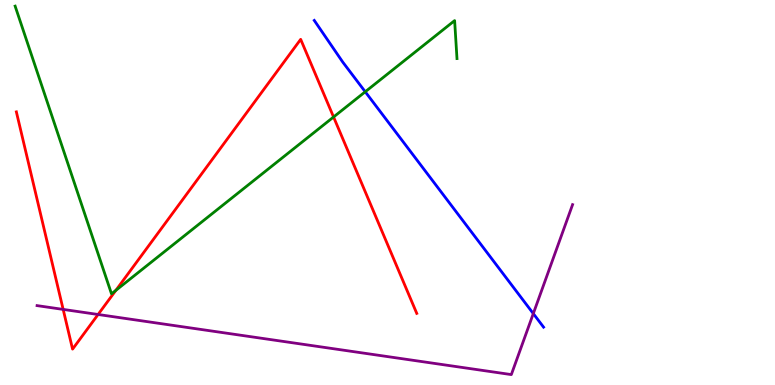[{'lines': ['blue', 'red'], 'intersections': []}, {'lines': ['green', 'red'], 'intersections': [{'x': 1.49, 'y': 2.46}, {'x': 4.3, 'y': 6.96}]}, {'lines': ['purple', 'red'], 'intersections': [{'x': 0.815, 'y': 1.96}, {'x': 1.27, 'y': 1.83}]}, {'lines': ['blue', 'green'], 'intersections': [{'x': 4.71, 'y': 7.62}]}, {'lines': ['blue', 'purple'], 'intersections': [{'x': 6.88, 'y': 1.85}]}, {'lines': ['green', 'purple'], 'intersections': []}]